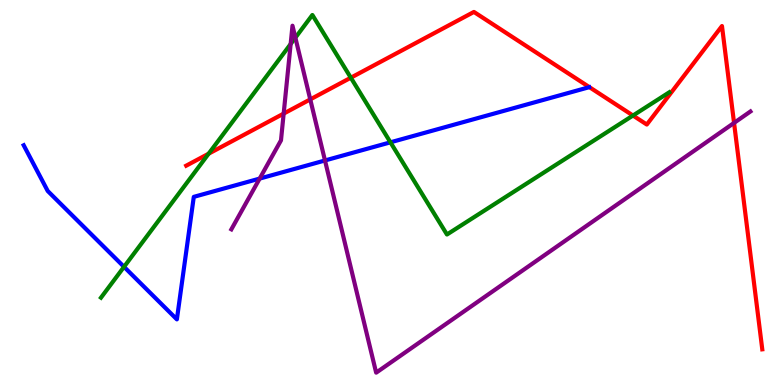[{'lines': ['blue', 'red'], 'intersections': []}, {'lines': ['green', 'red'], 'intersections': [{'x': 2.69, 'y': 6.01}, {'x': 4.53, 'y': 7.98}, {'x': 8.17, 'y': 7.0}]}, {'lines': ['purple', 'red'], 'intersections': [{'x': 3.66, 'y': 7.05}, {'x': 4.0, 'y': 7.42}, {'x': 9.47, 'y': 6.81}]}, {'lines': ['blue', 'green'], 'intersections': [{'x': 1.6, 'y': 3.07}, {'x': 5.04, 'y': 6.3}]}, {'lines': ['blue', 'purple'], 'intersections': [{'x': 3.35, 'y': 5.36}, {'x': 4.19, 'y': 5.83}]}, {'lines': ['green', 'purple'], 'intersections': [{'x': 3.75, 'y': 8.86}, {'x': 3.81, 'y': 9.02}]}]